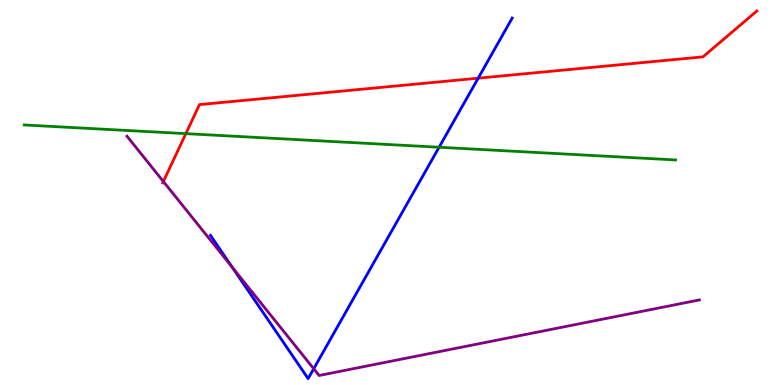[{'lines': ['blue', 'red'], 'intersections': [{'x': 6.17, 'y': 7.97}]}, {'lines': ['green', 'red'], 'intersections': [{'x': 2.4, 'y': 6.53}]}, {'lines': ['purple', 'red'], 'intersections': [{'x': 2.11, 'y': 5.29}]}, {'lines': ['blue', 'green'], 'intersections': [{'x': 5.67, 'y': 6.18}]}, {'lines': ['blue', 'purple'], 'intersections': [{'x': 3.0, 'y': 3.06}, {'x': 4.05, 'y': 0.422}]}, {'lines': ['green', 'purple'], 'intersections': []}]